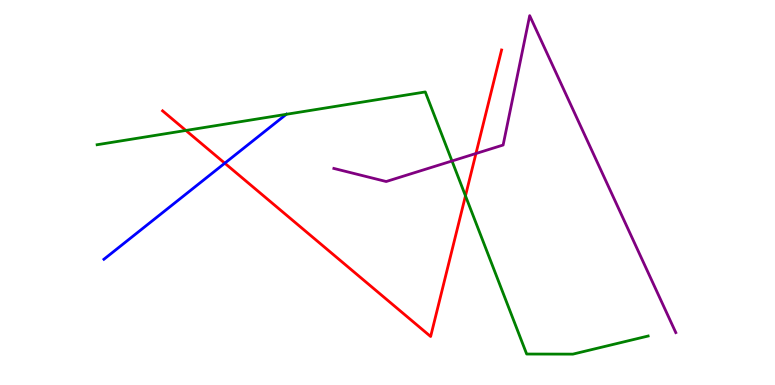[{'lines': ['blue', 'red'], 'intersections': [{'x': 2.9, 'y': 5.76}]}, {'lines': ['green', 'red'], 'intersections': [{'x': 2.4, 'y': 6.61}, {'x': 6.01, 'y': 4.91}]}, {'lines': ['purple', 'red'], 'intersections': [{'x': 6.14, 'y': 6.01}]}, {'lines': ['blue', 'green'], 'intersections': [{'x': 3.69, 'y': 7.03}]}, {'lines': ['blue', 'purple'], 'intersections': []}, {'lines': ['green', 'purple'], 'intersections': [{'x': 5.83, 'y': 5.82}]}]